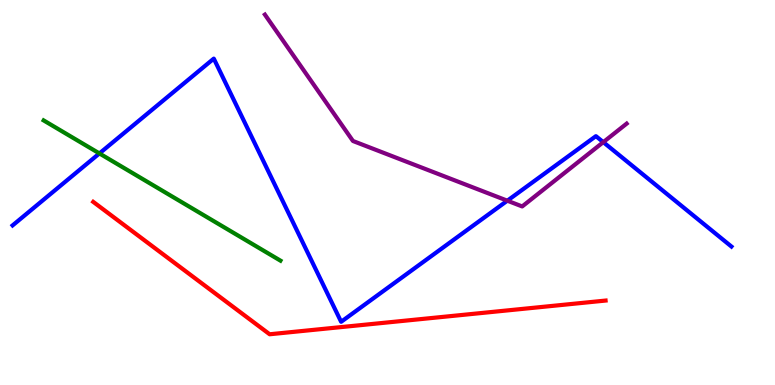[{'lines': ['blue', 'red'], 'intersections': []}, {'lines': ['green', 'red'], 'intersections': []}, {'lines': ['purple', 'red'], 'intersections': []}, {'lines': ['blue', 'green'], 'intersections': [{'x': 1.28, 'y': 6.01}]}, {'lines': ['blue', 'purple'], 'intersections': [{'x': 6.55, 'y': 4.79}, {'x': 7.78, 'y': 6.31}]}, {'lines': ['green', 'purple'], 'intersections': []}]